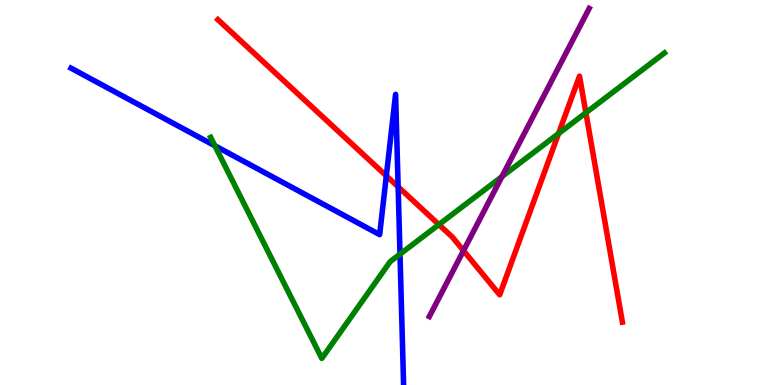[{'lines': ['blue', 'red'], 'intersections': [{'x': 4.98, 'y': 5.43}, {'x': 5.14, 'y': 5.15}]}, {'lines': ['green', 'red'], 'intersections': [{'x': 5.66, 'y': 4.17}, {'x': 7.21, 'y': 6.53}, {'x': 7.56, 'y': 7.07}]}, {'lines': ['purple', 'red'], 'intersections': [{'x': 5.98, 'y': 3.49}]}, {'lines': ['blue', 'green'], 'intersections': [{'x': 2.77, 'y': 6.21}, {'x': 5.16, 'y': 3.4}]}, {'lines': ['blue', 'purple'], 'intersections': []}, {'lines': ['green', 'purple'], 'intersections': [{'x': 6.48, 'y': 5.41}]}]